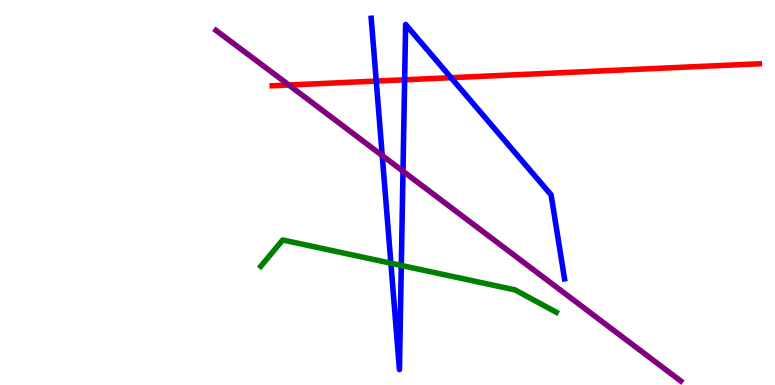[{'lines': ['blue', 'red'], 'intersections': [{'x': 4.85, 'y': 7.89}, {'x': 5.22, 'y': 7.93}, {'x': 5.82, 'y': 7.98}]}, {'lines': ['green', 'red'], 'intersections': []}, {'lines': ['purple', 'red'], 'intersections': [{'x': 3.73, 'y': 7.79}]}, {'lines': ['blue', 'green'], 'intersections': [{'x': 5.04, 'y': 3.16}, {'x': 5.18, 'y': 3.11}]}, {'lines': ['blue', 'purple'], 'intersections': [{'x': 4.93, 'y': 5.96}, {'x': 5.2, 'y': 5.55}]}, {'lines': ['green', 'purple'], 'intersections': []}]